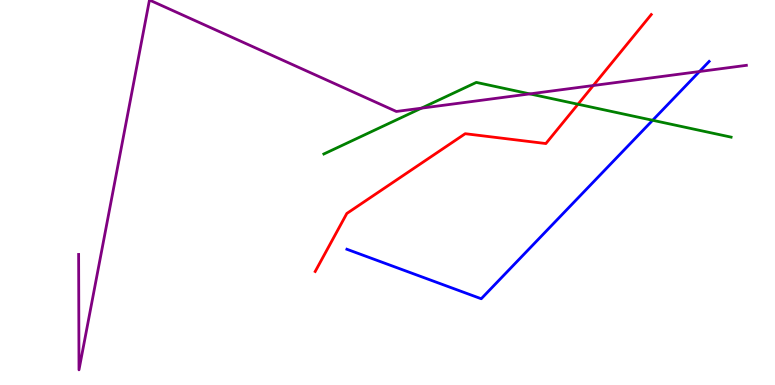[{'lines': ['blue', 'red'], 'intersections': []}, {'lines': ['green', 'red'], 'intersections': [{'x': 7.46, 'y': 7.29}]}, {'lines': ['purple', 'red'], 'intersections': [{'x': 7.66, 'y': 7.78}]}, {'lines': ['blue', 'green'], 'intersections': [{'x': 8.42, 'y': 6.88}]}, {'lines': ['blue', 'purple'], 'intersections': [{'x': 9.03, 'y': 8.14}]}, {'lines': ['green', 'purple'], 'intersections': [{'x': 5.44, 'y': 7.19}, {'x': 6.84, 'y': 7.56}]}]